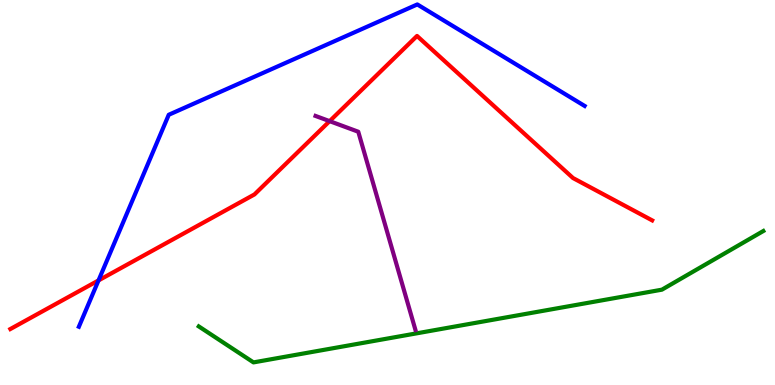[{'lines': ['blue', 'red'], 'intersections': [{'x': 1.27, 'y': 2.72}]}, {'lines': ['green', 'red'], 'intersections': []}, {'lines': ['purple', 'red'], 'intersections': [{'x': 4.25, 'y': 6.85}]}, {'lines': ['blue', 'green'], 'intersections': []}, {'lines': ['blue', 'purple'], 'intersections': []}, {'lines': ['green', 'purple'], 'intersections': []}]